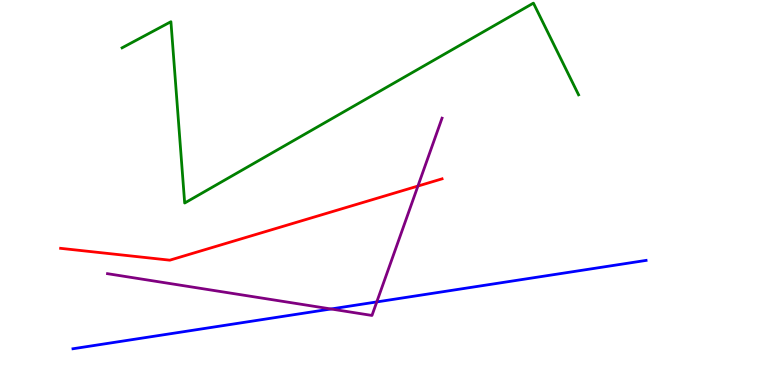[{'lines': ['blue', 'red'], 'intersections': []}, {'lines': ['green', 'red'], 'intersections': []}, {'lines': ['purple', 'red'], 'intersections': [{'x': 5.39, 'y': 5.17}]}, {'lines': ['blue', 'green'], 'intersections': []}, {'lines': ['blue', 'purple'], 'intersections': [{'x': 4.27, 'y': 1.97}, {'x': 4.86, 'y': 2.16}]}, {'lines': ['green', 'purple'], 'intersections': []}]